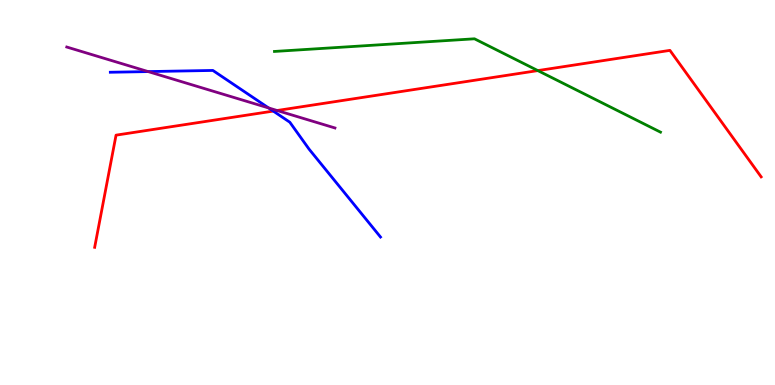[{'lines': ['blue', 'red'], 'intersections': [{'x': 3.53, 'y': 7.11}]}, {'lines': ['green', 'red'], 'intersections': [{'x': 6.94, 'y': 8.17}]}, {'lines': ['purple', 'red'], 'intersections': [{'x': 3.58, 'y': 7.13}]}, {'lines': ['blue', 'green'], 'intersections': []}, {'lines': ['blue', 'purple'], 'intersections': [{'x': 1.91, 'y': 8.14}, {'x': 3.47, 'y': 7.2}]}, {'lines': ['green', 'purple'], 'intersections': []}]